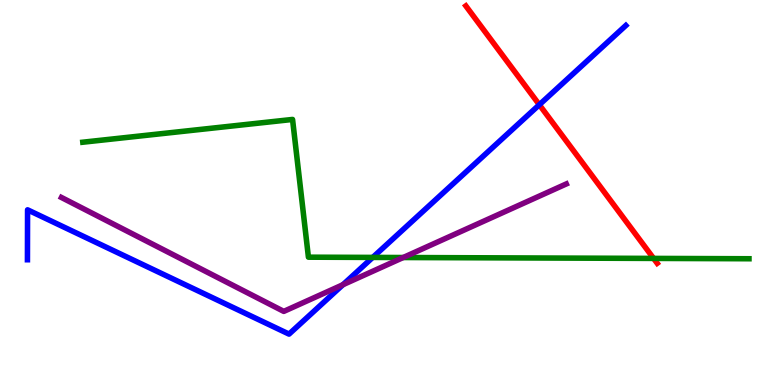[{'lines': ['blue', 'red'], 'intersections': [{'x': 6.96, 'y': 7.28}]}, {'lines': ['green', 'red'], 'intersections': [{'x': 8.43, 'y': 3.29}]}, {'lines': ['purple', 'red'], 'intersections': []}, {'lines': ['blue', 'green'], 'intersections': [{'x': 4.81, 'y': 3.31}]}, {'lines': ['blue', 'purple'], 'intersections': [{'x': 4.43, 'y': 2.61}]}, {'lines': ['green', 'purple'], 'intersections': [{'x': 5.2, 'y': 3.31}]}]